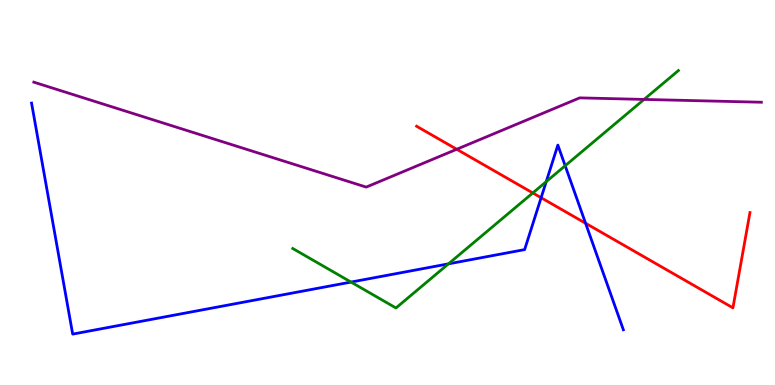[{'lines': ['blue', 'red'], 'intersections': [{'x': 6.98, 'y': 4.86}, {'x': 7.56, 'y': 4.2}]}, {'lines': ['green', 'red'], 'intersections': [{'x': 6.87, 'y': 4.99}]}, {'lines': ['purple', 'red'], 'intersections': [{'x': 5.89, 'y': 6.12}]}, {'lines': ['blue', 'green'], 'intersections': [{'x': 4.53, 'y': 2.67}, {'x': 5.79, 'y': 3.15}, {'x': 7.05, 'y': 5.28}, {'x': 7.29, 'y': 5.7}]}, {'lines': ['blue', 'purple'], 'intersections': []}, {'lines': ['green', 'purple'], 'intersections': [{'x': 8.31, 'y': 7.42}]}]